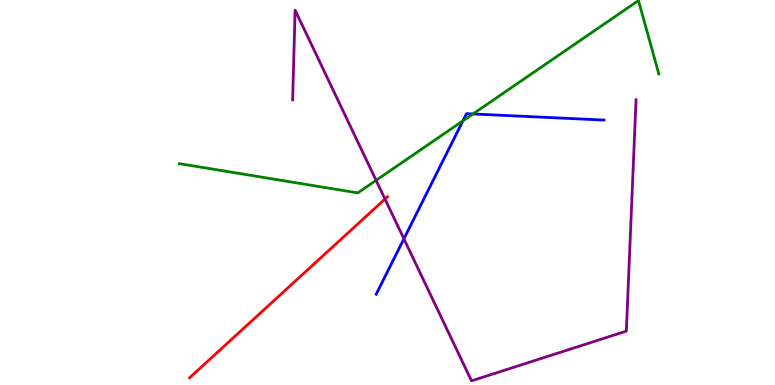[{'lines': ['blue', 'red'], 'intersections': []}, {'lines': ['green', 'red'], 'intersections': []}, {'lines': ['purple', 'red'], 'intersections': [{'x': 4.97, 'y': 4.83}]}, {'lines': ['blue', 'green'], 'intersections': [{'x': 5.97, 'y': 6.86}, {'x': 6.1, 'y': 7.04}]}, {'lines': ['blue', 'purple'], 'intersections': [{'x': 5.21, 'y': 3.8}]}, {'lines': ['green', 'purple'], 'intersections': [{'x': 4.85, 'y': 5.32}]}]